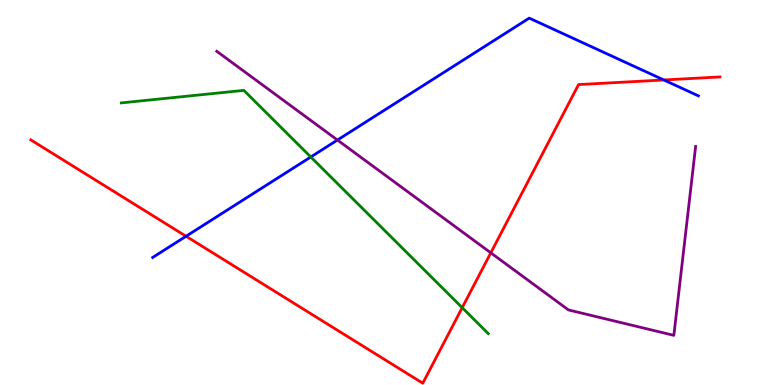[{'lines': ['blue', 'red'], 'intersections': [{'x': 2.4, 'y': 3.86}, {'x': 8.57, 'y': 7.92}]}, {'lines': ['green', 'red'], 'intersections': [{'x': 5.96, 'y': 2.01}]}, {'lines': ['purple', 'red'], 'intersections': [{'x': 6.33, 'y': 3.43}]}, {'lines': ['blue', 'green'], 'intersections': [{'x': 4.01, 'y': 5.92}]}, {'lines': ['blue', 'purple'], 'intersections': [{'x': 4.35, 'y': 6.36}]}, {'lines': ['green', 'purple'], 'intersections': []}]